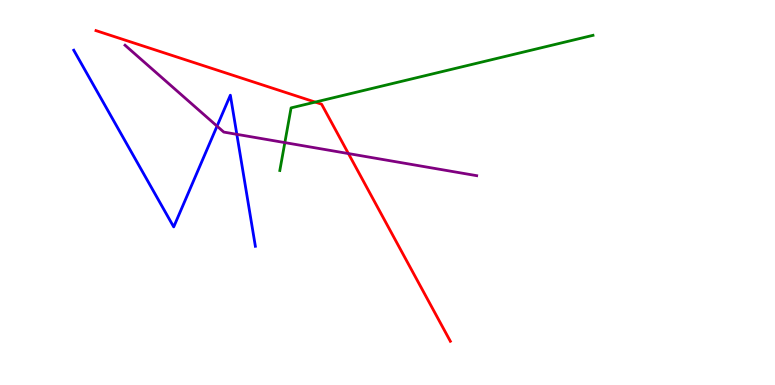[{'lines': ['blue', 'red'], 'intersections': []}, {'lines': ['green', 'red'], 'intersections': [{'x': 4.07, 'y': 7.35}]}, {'lines': ['purple', 'red'], 'intersections': [{'x': 4.5, 'y': 6.01}]}, {'lines': ['blue', 'green'], 'intersections': []}, {'lines': ['blue', 'purple'], 'intersections': [{'x': 2.8, 'y': 6.72}, {'x': 3.06, 'y': 6.51}]}, {'lines': ['green', 'purple'], 'intersections': [{'x': 3.68, 'y': 6.3}]}]